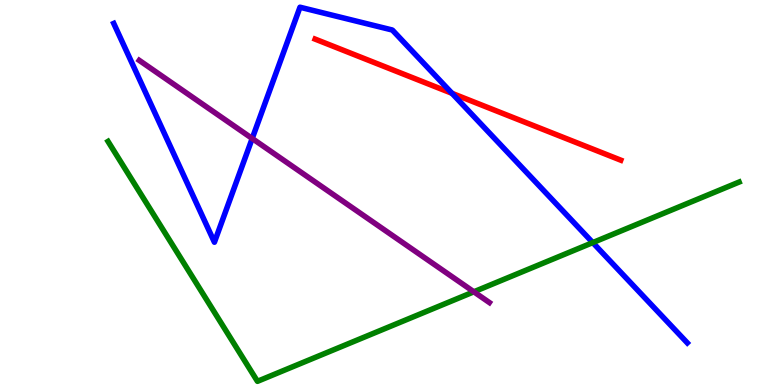[{'lines': ['blue', 'red'], 'intersections': [{'x': 5.83, 'y': 7.58}]}, {'lines': ['green', 'red'], 'intersections': []}, {'lines': ['purple', 'red'], 'intersections': []}, {'lines': ['blue', 'green'], 'intersections': [{'x': 7.65, 'y': 3.7}]}, {'lines': ['blue', 'purple'], 'intersections': [{'x': 3.25, 'y': 6.4}]}, {'lines': ['green', 'purple'], 'intersections': [{'x': 6.11, 'y': 2.42}]}]